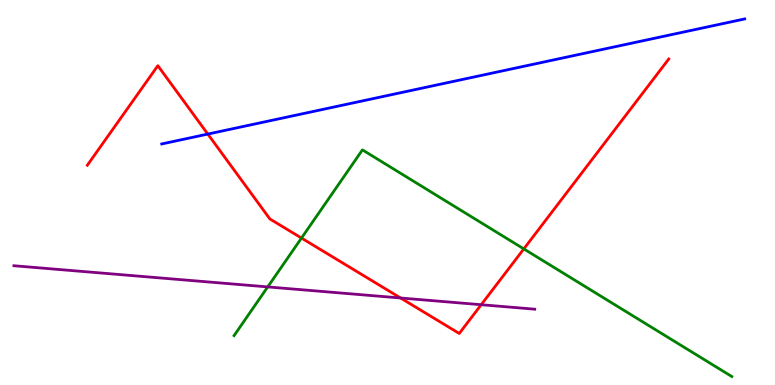[{'lines': ['blue', 'red'], 'intersections': [{'x': 2.68, 'y': 6.52}]}, {'lines': ['green', 'red'], 'intersections': [{'x': 3.89, 'y': 3.82}, {'x': 6.76, 'y': 3.54}]}, {'lines': ['purple', 'red'], 'intersections': [{'x': 5.17, 'y': 2.26}, {'x': 6.21, 'y': 2.09}]}, {'lines': ['blue', 'green'], 'intersections': []}, {'lines': ['blue', 'purple'], 'intersections': []}, {'lines': ['green', 'purple'], 'intersections': [{'x': 3.45, 'y': 2.55}]}]